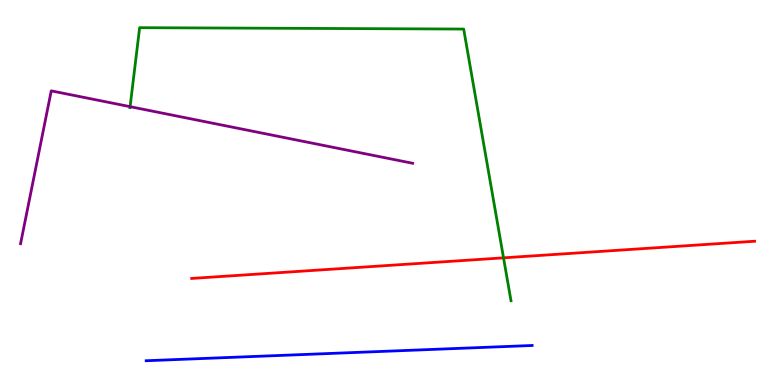[{'lines': ['blue', 'red'], 'intersections': []}, {'lines': ['green', 'red'], 'intersections': [{'x': 6.5, 'y': 3.3}]}, {'lines': ['purple', 'red'], 'intersections': []}, {'lines': ['blue', 'green'], 'intersections': []}, {'lines': ['blue', 'purple'], 'intersections': []}, {'lines': ['green', 'purple'], 'intersections': [{'x': 1.68, 'y': 7.23}]}]